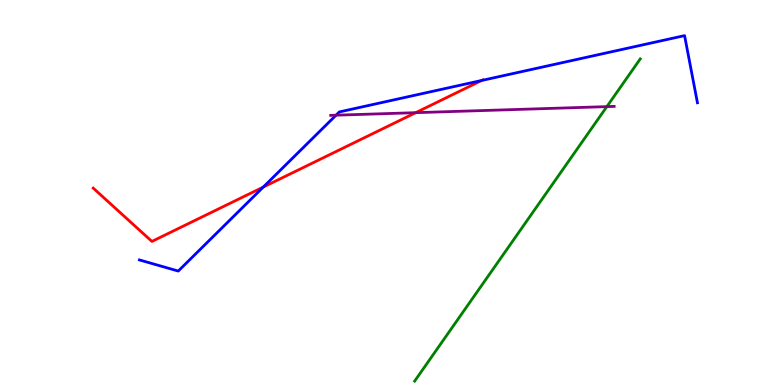[{'lines': ['blue', 'red'], 'intersections': [{'x': 3.4, 'y': 5.14}, {'x': 6.21, 'y': 7.91}]}, {'lines': ['green', 'red'], 'intersections': []}, {'lines': ['purple', 'red'], 'intersections': [{'x': 5.36, 'y': 7.07}]}, {'lines': ['blue', 'green'], 'intersections': []}, {'lines': ['blue', 'purple'], 'intersections': [{'x': 4.34, 'y': 7.01}]}, {'lines': ['green', 'purple'], 'intersections': [{'x': 7.83, 'y': 7.23}]}]